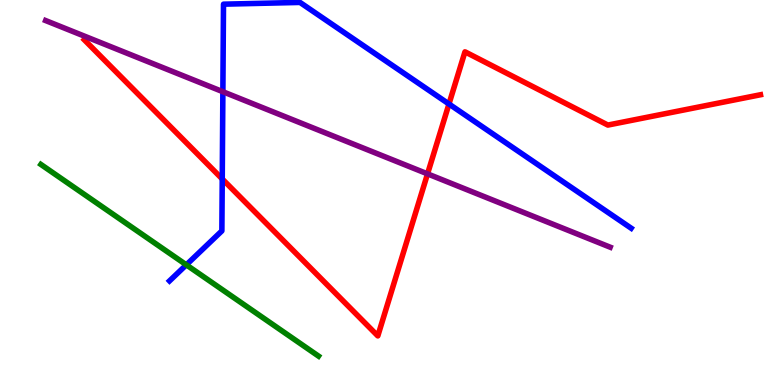[{'lines': ['blue', 'red'], 'intersections': [{'x': 2.87, 'y': 5.35}, {'x': 5.79, 'y': 7.3}]}, {'lines': ['green', 'red'], 'intersections': []}, {'lines': ['purple', 'red'], 'intersections': [{'x': 5.52, 'y': 5.48}]}, {'lines': ['blue', 'green'], 'intersections': [{'x': 2.4, 'y': 3.12}]}, {'lines': ['blue', 'purple'], 'intersections': [{'x': 2.88, 'y': 7.62}]}, {'lines': ['green', 'purple'], 'intersections': []}]